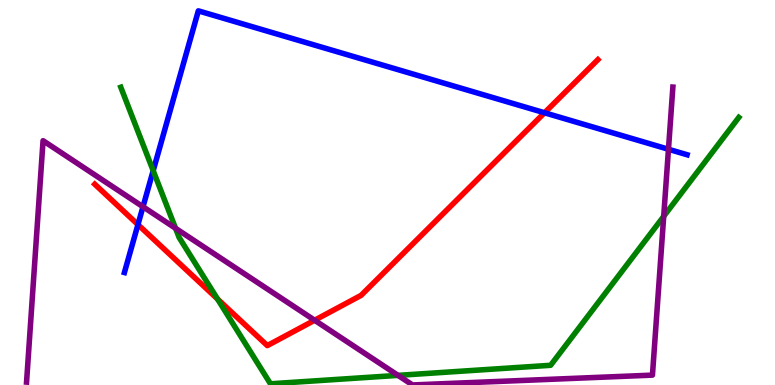[{'lines': ['blue', 'red'], 'intersections': [{'x': 1.78, 'y': 4.17}, {'x': 7.03, 'y': 7.07}]}, {'lines': ['green', 'red'], 'intersections': [{'x': 2.81, 'y': 2.23}]}, {'lines': ['purple', 'red'], 'intersections': [{'x': 4.06, 'y': 1.68}]}, {'lines': ['blue', 'green'], 'intersections': [{'x': 1.98, 'y': 5.57}]}, {'lines': ['blue', 'purple'], 'intersections': [{'x': 1.85, 'y': 4.63}, {'x': 8.63, 'y': 6.12}]}, {'lines': ['green', 'purple'], 'intersections': [{'x': 2.27, 'y': 4.07}, {'x': 5.14, 'y': 0.25}, {'x': 8.56, 'y': 4.38}]}]